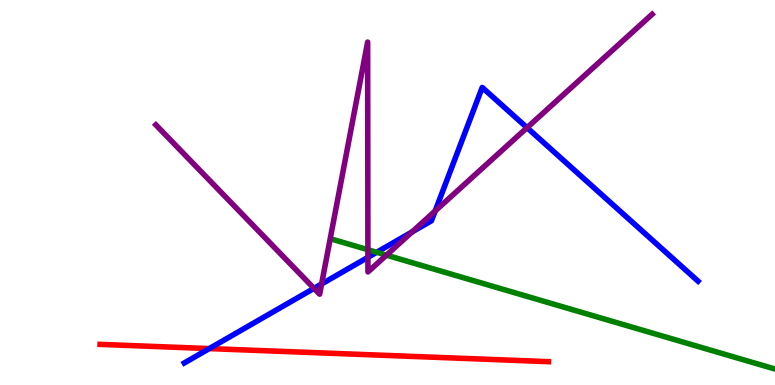[{'lines': ['blue', 'red'], 'intersections': [{'x': 2.7, 'y': 0.946}]}, {'lines': ['green', 'red'], 'intersections': []}, {'lines': ['purple', 'red'], 'intersections': []}, {'lines': ['blue', 'green'], 'intersections': [{'x': 4.86, 'y': 3.45}]}, {'lines': ['blue', 'purple'], 'intersections': [{'x': 4.05, 'y': 2.51}, {'x': 4.15, 'y': 2.62}, {'x': 4.75, 'y': 3.32}, {'x': 5.32, 'y': 3.98}, {'x': 5.61, 'y': 4.52}, {'x': 6.8, 'y': 6.68}]}, {'lines': ['green', 'purple'], 'intersections': [{'x': 4.75, 'y': 3.51}, {'x': 4.99, 'y': 3.37}]}]